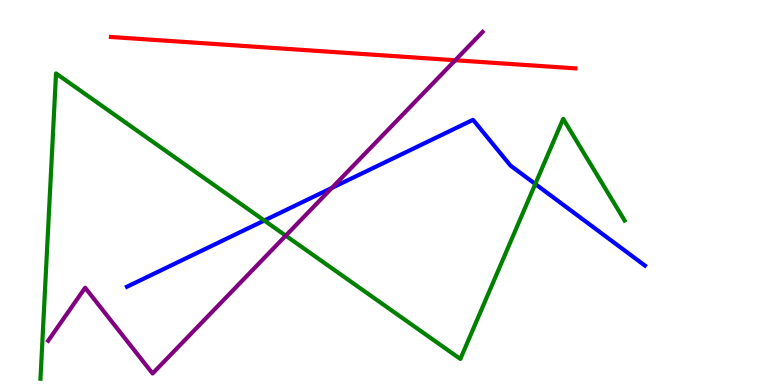[{'lines': ['blue', 'red'], 'intersections': []}, {'lines': ['green', 'red'], 'intersections': []}, {'lines': ['purple', 'red'], 'intersections': [{'x': 5.87, 'y': 8.44}]}, {'lines': ['blue', 'green'], 'intersections': [{'x': 3.41, 'y': 4.27}, {'x': 6.91, 'y': 5.22}]}, {'lines': ['blue', 'purple'], 'intersections': [{'x': 4.28, 'y': 5.12}]}, {'lines': ['green', 'purple'], 'intersections': [{'x': 3.69, 'y': 3.88}]}]